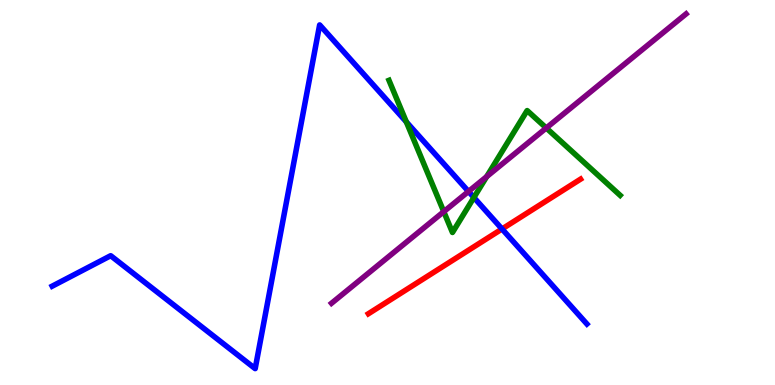[{'lines': ['blue', 'red'], 'intersections': [{'x': 6.48, 'y': 4.05}]}, {'lines': ['green', 'red'], 'intersections': []}, {'lines': ['purple', 'red'], 'intersections': []}, {'lines': ['blue', 'green'], 'intersections': [{'x': 5.24, 'y': 6.83}, {'x': 6.11, 'y': 4.87}]}, {'lines': ['blue', 'purple'], 'intersections': [{'x': 6.05, 'y': 5.03}]}, {'lines': ['green', 'purple'], 'intersections': [{'x': 5.73, 'y': 4.5}, {'x': 6.28, 'y': 5.41}, {'x': 7.05, 'y': 6.68}]}]